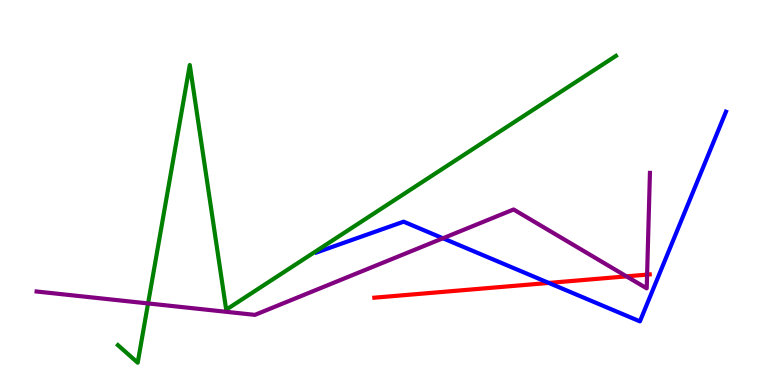[{'lines': ['blue', 'red'], 'intersections': [{'x': 7.08, 'y': 2.65}]}, {'lines': ['green', 'red'], 'intersections': []}, {'lines': ['purple', 'red'], 'intersections': [{'x': 8.08, 'y': 2.82}, {'x': 8.35, 'y': 2.87}]}, {'lines': ['blue', 'green'], 'intersections': []}, {'lines': ['blue', 'purple'], 'intersections': [{'x': 5.72, 'y': 3.81}]}, {'lines': ['green', 'purple'], 'intersections': [{'x': 1.91, 'y': 2.12}]}]